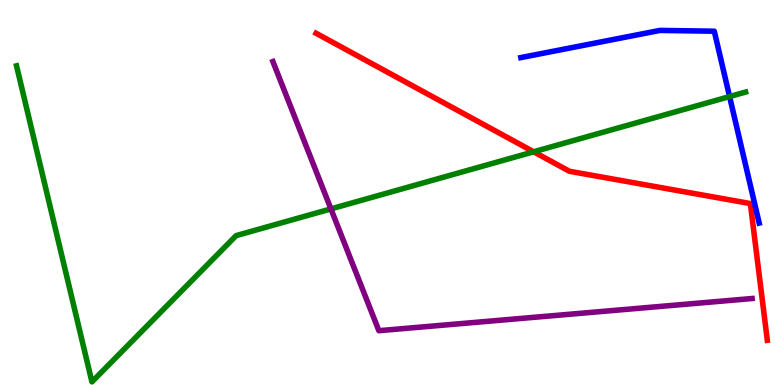[{'lines': ['blue', 'red'], 'intersections': []}, {'lines': ['green', 'red'], 'intersections': [{'x': 6.89, 'y': 6.06}]}, {'lines': ['purple', 'red'], 'intersections': []}, {'lines': ['blue', 'green'], 'intersections': [{'x': 9.41, 'y': 7.49}]}, {'lines': ['blue', 'purple'], 'intersections': []}, {'lines': ['green', 'purple'], 'intersections': [{'x': 4.27, 'y': 4.57}]}]